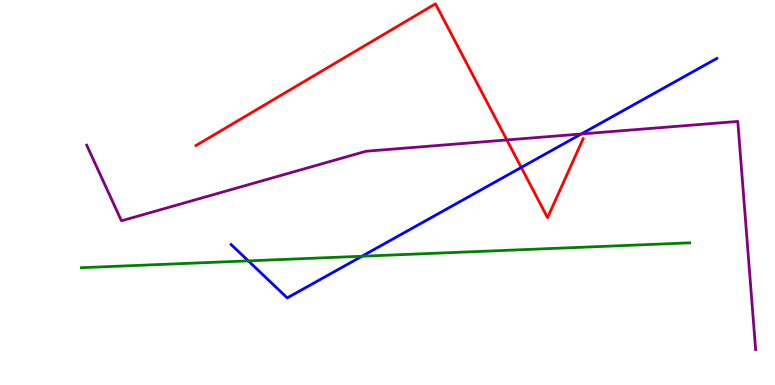[{'lines': ['blue', 'red'], 'intersections': [{'x': 6.73, 'y': 5.65}]}, {'lines': ['green', 'red'], 'intersections': []}, {'lines': ['purple', 'red'], 'intersections': [{'x': 6.54, 'y': 6.36}]}, {'lines': ['blue', 'green'], 'intersections': [{'x': 3.2, 'y': 3.22}, {'x': 4.67, 'y': 3.34}]}, {'lines': ['blue', 'purple'], 'intersections': [{'x': 7.5, 'y': 6.52}]}, {'lines': ['green', 'purple'], 'intersections': []}]